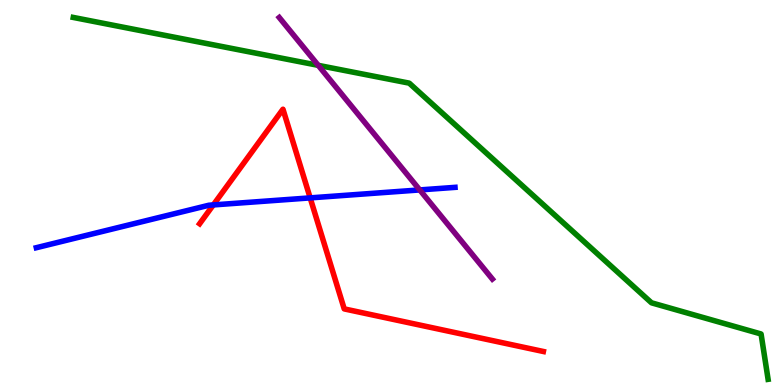[{'lines': ['blue', 'red'], 'intersections': [{'x': 2.75, 'y': 4.68}, {'x': 4.0, 'y': 4.86}]}, {'lines': ['green', 'red'], 'intersections': []}, {'lines': ['purple', 'red'], 'intersections': []}, {'lines': ['blue', 'green'], 'intersections': []}, {'lines': ['blue', 'purple'], 'intersections': [{'x': 5.42, 'y': 5.07}]}, {'lines': ['green', 'purple'], 'intersections': [{'x': 4.11, 'y': 8.3}]}]